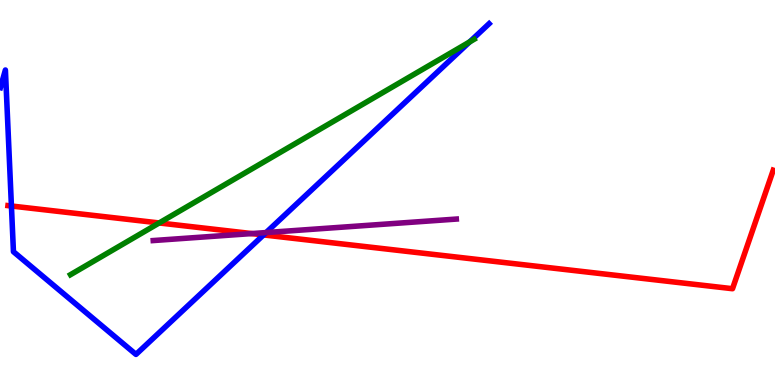[{'lines': ['blue', 'red'], 'intersections': [{'x': 0.147, 'y': 4.65}, {'x': 3.4, 'y': 3.9}]}, {'lines': ['green', 'red'], 'intersections': [{'x': 2.05, 'y': 4.21}]}, {'lines': ['purple', 'red'], 'intersections': [{'x': 3.25, 'y': 3.93}]}, {'lines': ['blue', 'green'], 'intersections': [{'x': 6.06, 'y': 8.91}]}, {'lines': ['blue', 'purple'], 'intersections': [{'x': 3.43, 'y': 3.96}]}, {'lines': ['green', 'purple'], 'intersections': []}]